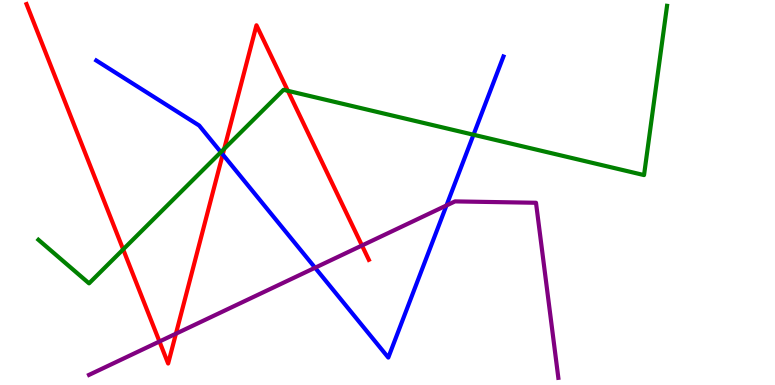[{'lines': ['blue', 'red'], 'intersections': [{'x': 2.87, 'y': 5.99}]}, {'lines': ['green', 'red'], 'intersections': [{'x': 1.59, 'y': 3.52}, {'x': 2.89, 'y': 6.13}, {'x': 3.71, 'y': 7.64}]}, {'lines': ['purple', 'red'], 'intersections': [{'x': 2.06, 'y': 1.13}, {'x': 2.27, 'y': 1.33}, {'x': 4.67, 'y': 3.62}]}, {'lines': ['blue', 'green'], 'intersections': [{'x': 2.85, 'y': 6.05}, {'x': 6.11, 'y': 6.5}]}, {'lines': ['blue', 'purple'], 'intersections': [{'x': 4.07, 'y': 3.05}, {'x': 5.76, 'y': 4.66}]}, {'lines': ['green', 'purple'], 'intersections': []}]